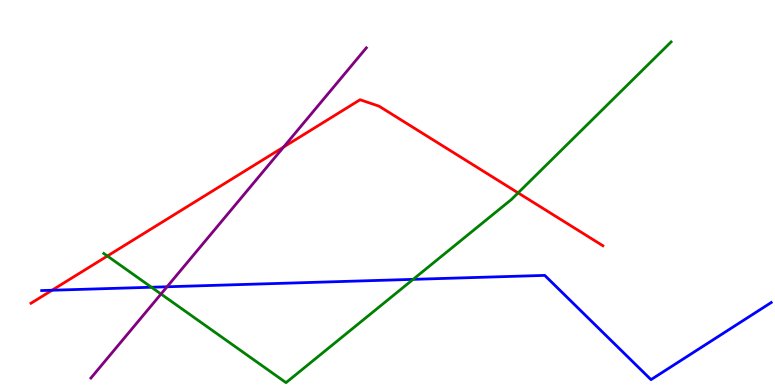[{'lines': ['blue', 'red'], 'intersections': [{'x': 0.671, 'y': 2.46}]}, {'lines': ['green', 'red'], 'intersections': [{'x': 1.39, 'y': 3.35}, {'x': 6.69, 'y': 4.99}]}, {'lines': ['purple', 'red'], 'intersections': [{'x': 3.66, 'y': 6.18}]}, {'lines': ['blue', 'green'], 'intersections': [{'x': 1.95, 'y': 2.54}, {'x': 5.33, 'y': 2.74}]}, {'lines': ['blue', 'purple'], 'intersections': [{'x': 2.16, 'y': 2.55}]}, {'lines': ['green', 'purple'], 'intersections': [{'x': 2.08, 'y': 2.36}]}]